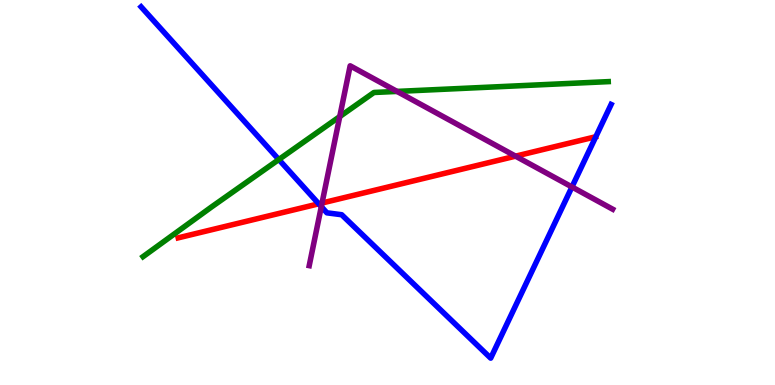[{'lines': ['blue', 'red'], 'intersections': [{'x': 4.11, 'y': 4.71}]}, {'lines': ['green', 'red'], 'intersections': []}, {'lines': ['purple', 'red'], 'intersections': [{'x': 4.16, 'y': 4.73}, {'x': 6.65, 'y': 5.94}]}, {'lines': ['blue', 'green'], 'intersections': [{'x': 3.6, 'y': 5.86}]}, {'lines': ['blue', 'purple'], 'intersections': [{'x': 4.15, 'y': 4.63}, {'x': 7.38, 'y': 5.14}]}, {'lines': ['green', 'purple'], 'intersections': [{'x': 4.38, 'y': 6.97}, {'x': 5.12, 'y': 7.63}]}]